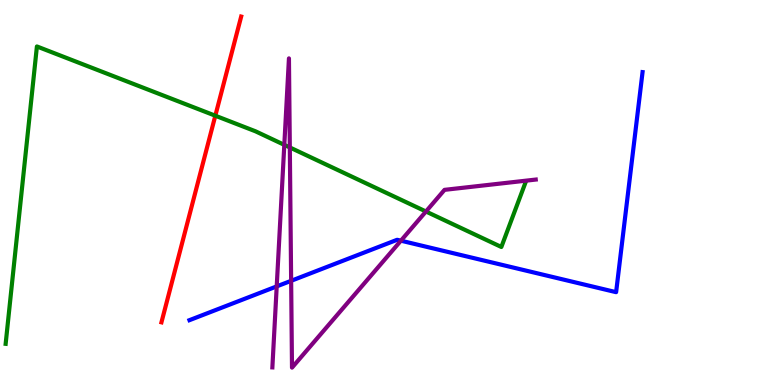[{'lines': ['blue', 'red'], 'intersections': []}, {'lines': ['green', 'red'], 'intersections': [{'x': 2.78, 'y': 6.99}]}, {'lines': ['purple', 'red'], 'intersections': []}, {'lines': ['blue', 'green'], 'intersections': []}, {'lines': ['blue', 'purple'], 'intersections': [{'x': 3.57, 'y': 2.56}, {'x': 3.76, 'y': 2.71}, {'x': 5.17, 'y': 3.75}]}, {'lines': ['green', 'purple'], 'intersections': [{'x': 3.67, 'y': 6.24}, {'x': 3.74, 'y': 6.17}, {'x': 5.5, 'y': 4.51}]}]